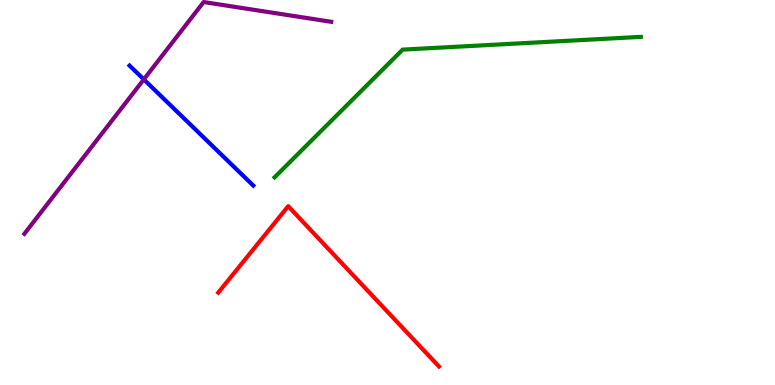[{'lines': ['blue', 'red'], 'intersections': []}, {'lines': ['green', 'red'], 'intersections': []}, {'lines': ['purple', 'red'], 'intersections': []}, {'lines': ['blue', 'green'], 'intersections': []}, {'lines': ['blue', 'purple'], 'intersections': [{'x': 1.86, 'y': 7.94}]}, {'lines': ['green', 'purple'], 'intersections': []}]